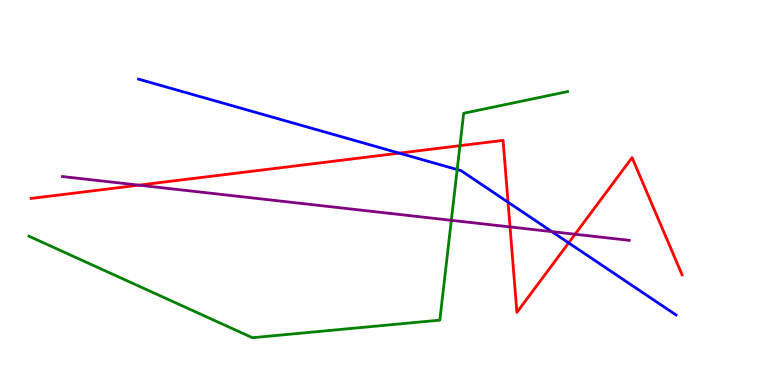[{'lines': ['blue', 'red'], 'intersections': [{'x': 5.15, 'y': 6.02}, {'x': 6.56, 'y': 4.75}, {'x': 7.34, 'y': 3.69}]}, {'lines': ['green', 'red'], 'intersections': [{'x': 5.93, 'y': 6.22}]}, {'lines': ['purple', 'red'], 'intersections': [{'x': 1.79, 'y': 5.19}, {'x': 6.58, 'y': 4.11}, {'x': 7.42, 'y': 3.92}]}, {'lines': ['blue', 'green'], 'intersections': [{'x': 5.9, 'y': 5.6}]}, {'lines': ['blue', 'purple'], 'intersections': [{'x': 7.12, 'y': 3.98}]}, {'lines': ['green', 'purple'], 'intersections': [{'x': 5.82, 'y': 4.28}]}]